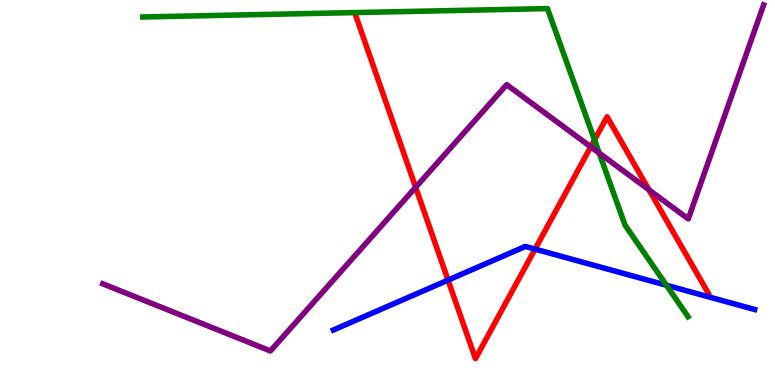[{'lines': ['blue', 'red'], 'intersections': [{'x': 5.78, 'y': 2.72}, {'x': 6.9, 'y': 3.53}]}, {'lines': ['green', 'red'], 'intersections': [{'x': 7.67, 'y': 6.37}]}, {'lines': ['purple', 'red'], 'intersections': [{'x': 5.36, 'y': 5.14}, {'x': 7.62, 'y': 6.19}, {'x': 8.37, 'y': 5.07}]}, {'lines': ['blue', 'green'], 'intersections': [{'x': 8.6, 'y': 2.59}]}, {'lines': ['blue', 'purple'], 'intersections': []}, {'lines': ['green', 'purple'], 'intersections': [{'x': 7.73, 'y': 6.02}]}]